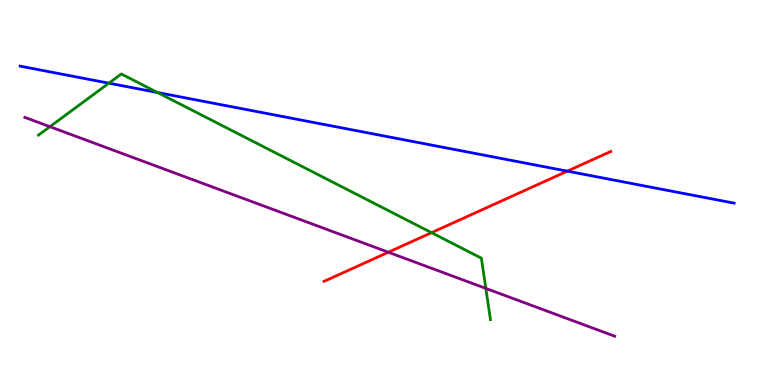[{'lines': ['blue', 'red'], 'intersections': [{'x': 7.32, 'y': 5.55}]}, {'lines': ['green', 'red'], 'intersections': [{'x': 5.57, 'y': 3.96}]}, {'lines': ['purple', 'red'], 'intersections': [{'x': 5.01, 'y': 3.45}]}, {'lines': ['blue', 'green'], 'intersections': [{'x': 1.41, 'y': 7.84}, {'x': 2.03, 'y': 7.6}]}, {'lines': ['blue', 'purple'], 'intersections': []}, {'lines': ['green', 'purple'], 'intersections': [{'x': 0.644, 'y': 6.71}, {'x': 6.27, 'y': 2.51}]}]